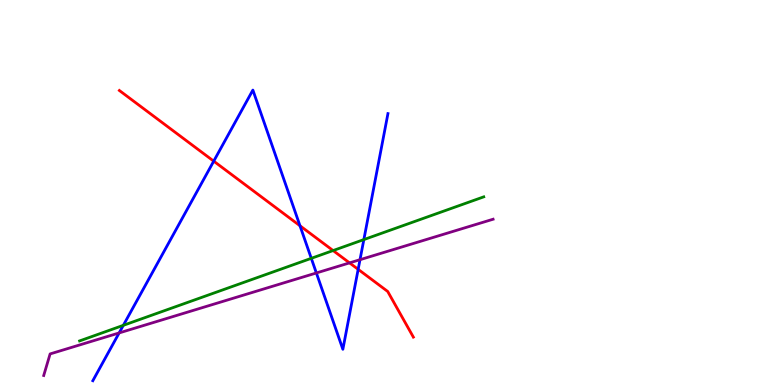[{'lines': ['blue', 'red'], 'intersections': [{'x': 2.76, 'y': 5.81}, {'x': 3.87, 'y': 4.14}, {'x': 4.62, 'y': 3.0}]}, {'lines': ['green', 'red'], 'intersections': [{'x': 4.3, 'y': 3.49}]}, {'lines': ['purple', 'red'], 'intersections': [{'x': 4.51, 'y': 3.17}]}, {'lines': ['blue', 'green'], 'intersections': [{'x': 1.59, 'y': 1.55}, {'x': 4.02, 'y': 3.29}, {'x': 4.69, 'y': 3.78}]}, {'lines': ['blue', 'purple'], 'intersections': [{'x': 1.54, 'y': 1.35}, {'x': 4.08, 'y': 2.91}, {'x': 4.65, 'y': 3.25}]}, {'lines': ['green', 'purple'], 'intersections': []}]